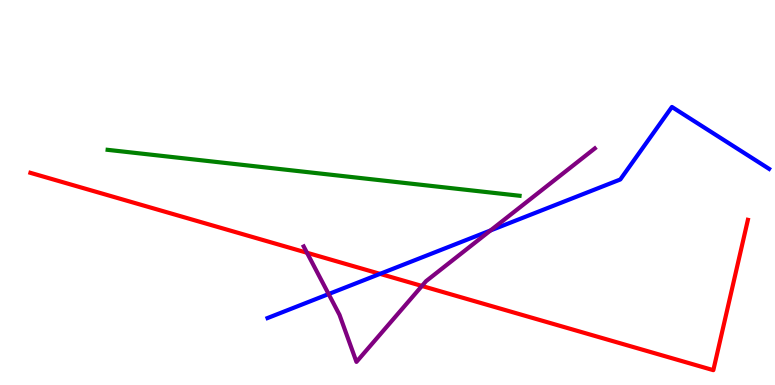[{'lines': ['blue', 'red'], 'intersections': [{'x': 4.9, 'y': 2.89}]}, {'lines': ['green', 'red'], 'intersections': []}, {'lines': ['purple', 'red'], 'intersections': [{'x': 3.96, 'y': 3.44}, {'x': 5.44, 'y': 2.57}]}, {'lines': ['blue', 'green'], 'intersections': []}, {'lines': ['blue', 'purple'], 'intersections': [{'x': 4.24, 'y': 2.36}, {'x': 6.33, 'y': 4.01}]}, {'lines': ['green', 'purple'], 'intersections': []}]